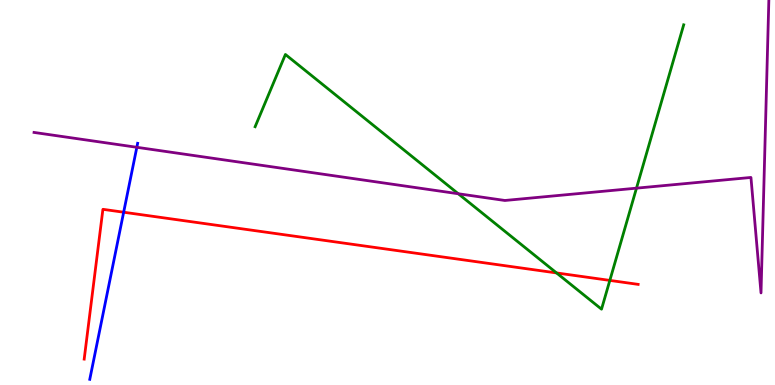[{'lines': ['blue', 'red'], 'intersections': [{'x': 1.6, 'y': 4.49}]}, {'lines': ['green', 'red'], 'intersections': [{'x': 7.18, 'y': 2.91}, {'x': 7.87, 'y': 2.72}]}, {'lines': ['purple', 'red'], 'intersections': []}, {'lines': ['blue', 'green'], 'intersections': []}, {'lines': ['blue', 'purple'], 'intersections': [{'x': 1.77, 'y': 6.17}]}, {'lines': ['green', 'purple'], 'intersections': [{'x': 5.91, 'y': 4.97}, {'x': 8.21, 'y': 5.11}]}]